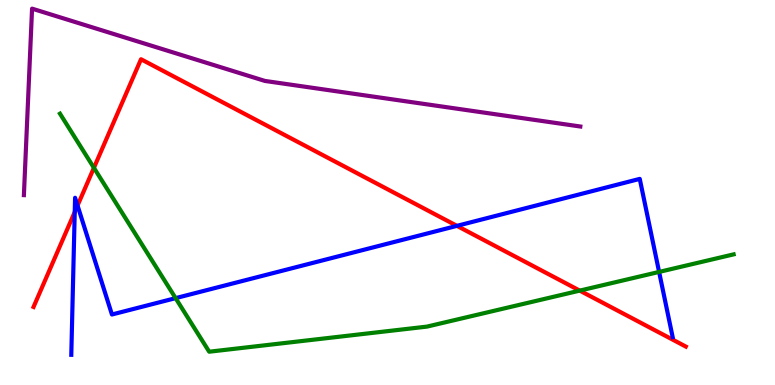[{'lines': ['blue', 'red'], 'intersections': [{'x': 0.964, 'y': 4.49}, {'x': 1.0, 'y': 4.66}, {'x': 5.9, 'y': 4.13}]}, {'lines': ['green', 'red'], 'intersections': [{'x': 1.21, 'y': 5.64}, {'x': 7.48, 'y': 2.45}]}, {'lines': ['purple', 'red'], 'intersections': []}, {'lines': ['blue', 'green'], 'intersections': [{'x': 2.27, 'y': 2.26}, {'x': 8.5, 'y': 2.94}]}, {'lines': ['blue', 'purple'], 'intersections': []}, {'lines': ['green', 'purple'], 'intersections': []}]